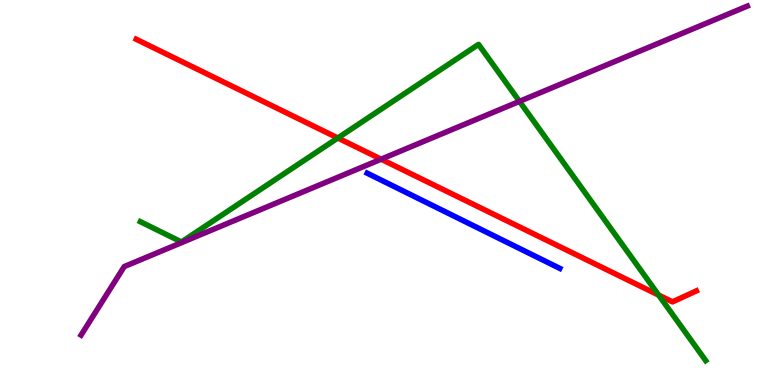[{'lines': ['blue', 'red'], 'intersections': []}, {'lines': ['green', 'red'], 'intersections': [{'x': 4.36, 'y': 6.42}, {'x': 8.5, 'y': 2.34}]}, {'lines': ['purple', 'red'], 'intersections': [{'x': 4.92, 'y': 5.87}]}, {'lines': ['blue', 'green'], 'intersections': []}, {'lines': ['blue', 'purple'], 'intersections': []}, {'lines': ['green', 'purple'], 'intersections': [{'x': 6.7, 'y': 7.37}]}]